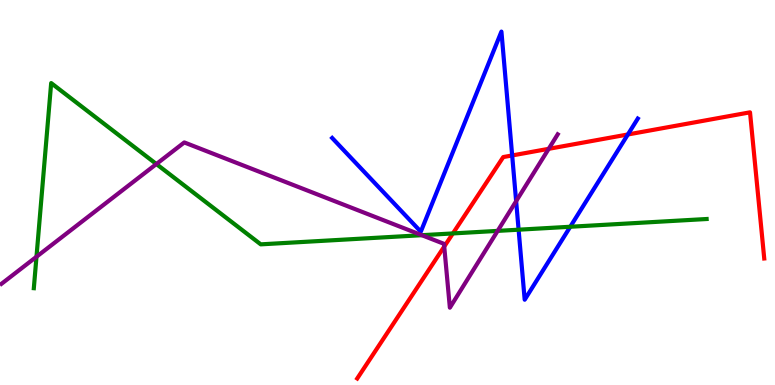[{'lines': ['blue', 'red'], 'intersections': [{'x': 6.61, 'y': 5.96}, {'x': 8.1, 'y': 6.51}]}, {'lines': ['green', 'red'], 'intersections': [{'x': 5.84, 'y': 3.94}]}, {'lines': ['purple', 'red'], 'intersections': [{'x': 5.73, 'y': 3.6}, {'x': 7.08, 'y': 6.13}]}, {'lines': ['blue', 'green'], 'intersections': [{'x': 6.69, 'y': 4.03}, {'x': 7.36, 'y': 4.11}]}, {'lines': ['blue', 'purple'], 'intersections': [{'x': 6.66, 'y': 4.77}]}, {'lines': ['green', 'purple'], 'intersections': [{'x': 0.471, 'y': 3.33}, {'x': 2.02, 'y': 5.74}, {'x': 5.44, 'y': 3.89}, {'x': 6.42, 'y': 4.0}]}]